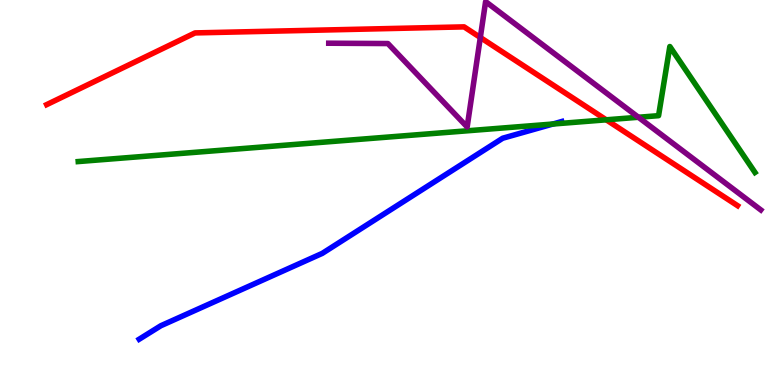[{'lines': ['blue', 'red'], 'intersections': []}, {'lines': ['green', 'red'], 'intersections': [{'x': 7.82, 'y': 6.89}]}, {'lines': ['purple', 'red'], 'intersections': [{'x': 6.2, 'y': 9.03}]}, {'lines': ['blue', 'green'], 'intersections': [{'x': 7.13, 'y': 6.78}]}, {'lines': ['blue', 'purple'], 'intersections': []}, {'lines': ['green', 'purple'], 'intersections': [{'x': 8.24, 'y': 6.95}]}]